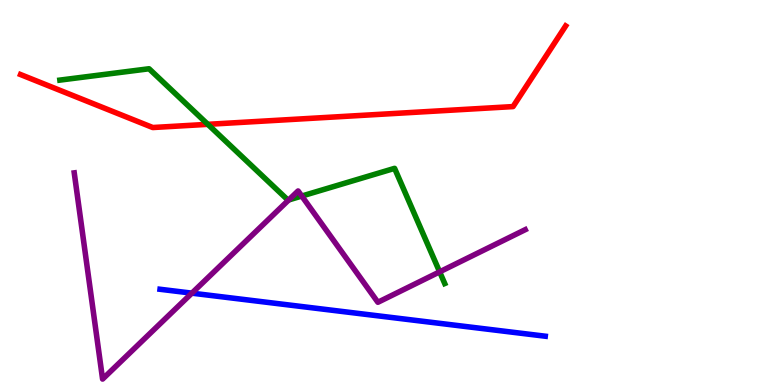[{'lines': ['blue', 'red'], 'intersections': []}, {'lines': ['green', 'red'], 'intersections': [{'x': 2.68, 'y': 6.77}]}, {'lines': ['purple', 'red'], 'intersections': []}, {'lines': ['blue', 'green'], 'intersections': []}, {'lines': ['blue', 'purple'], 'intersections': [{'x': 2.48, 'y': 2.39}]}, {'lines': ['green', 'purple'], 'intersections': [{'x': 3.73, 'y': 4.81}, {'x': 3.89, 'y': 4.91}, {'x': 5.67, 'y': 2.94}]}]